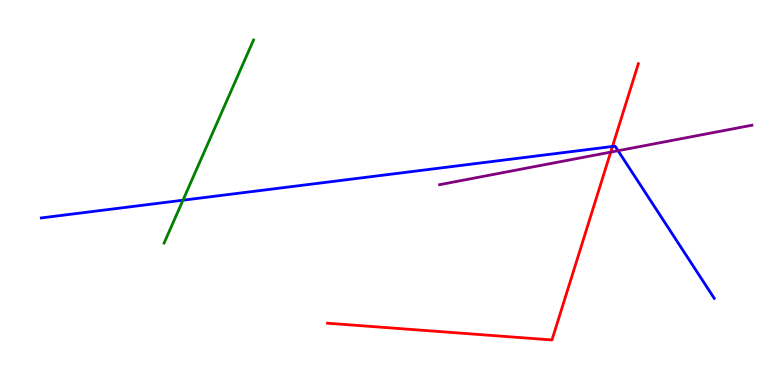[{'lines': ['blue', 'red'], 'intersections': [{'x': 7.9, 'y': 6.2}]}, {'lines': ['green', 'red'], 'intersections': []}, {'lines': ['purple', 'red'], 'intersections': [{'x': 7.88, 'y': 6.05}]}, {'lines': ['blue', 'green'], 'intersections': [{'x': 2.36, 'y': 4.8}]}, {'lines': ['blue', 'purple'], 'intersections': [{'x': 7.97, 'y': 6.09}]}, {'lines': ['green', 'purple'], 'intersections': []}]